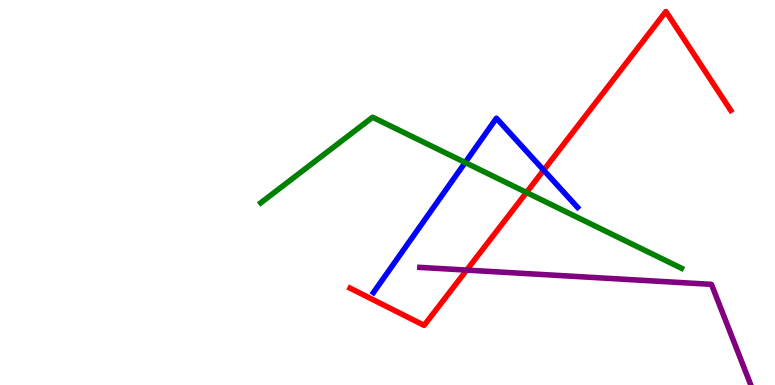[{'lines': ['blue', 'red'], 'intersections': [{'x': 7.02, 'y': 5.58}]}, {'lines': ['green', 'red'], 'intersections': [{'x': 6.79, 'y': 5.0}]}, {'lines': ['purple', 'red'], 'intersections': [{'x': 6.02, 'y': 2.98}]}, {'lines': ['blue', 'green'], 'intersections': [{'x': 6.0, 'y': 5.78}]}, {'lines': ['blue', 'purple'], 'intersections': []}, {'lines': ['green', 'purple'], 'intersections': []}]